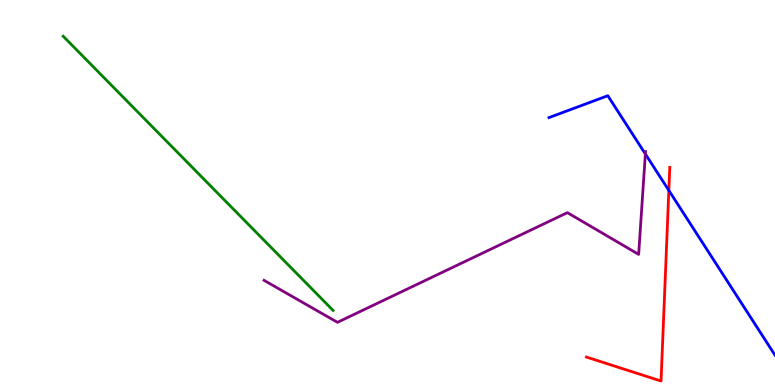[{'lines': ['blue', 'red'], 'intersections': [{'x': 8.63, 'y': 5.05}]}, {'lines': ['green', 'red'], 'intersections': []}, {'lines': ['purple', 'red'], 'intersections': []}, {'lines': ['blue', 'green'], 'intersections': []}, {'lines': ['blue', 'purple'], 'intersections': [{'x': 8.33, 'y': 6.0}]}, {'lines': ['green', 'purple'], 'intersections': []}]